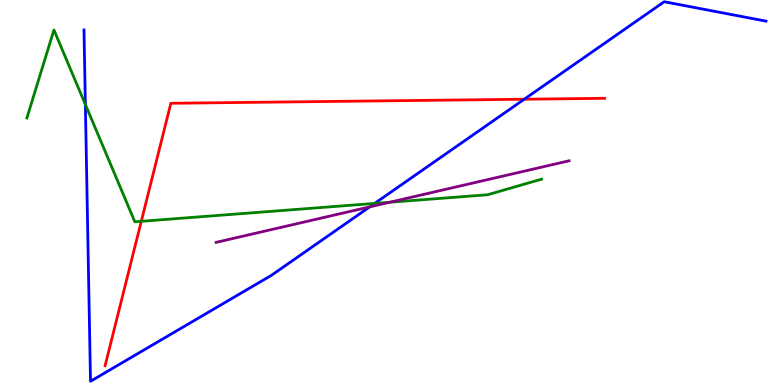[{'lines': ['blue', 'red'], 'intersections': [{'x': 6.76, 'y': 7.42}]}, {'lines': ['green', 'red'], 'intersections': [{'x': 1.82, 'y': 4.25}]}, {'lines': ['purple', 'red'], 'intersections': []}, {'lines': ['blue', 'green'], 'intersections': [{'x': 1.1, 'y': 7.29}, {'x': 4.83, 'y': 4.72}]}, {'lines': ['blue', 'purple'], 'intersections': [{'x': 4.77, 'y': 4.63}]}, {'lines': ['green', 'purple'], 'intersections': [{'x': 5.03, 'y': 4.75}]}]